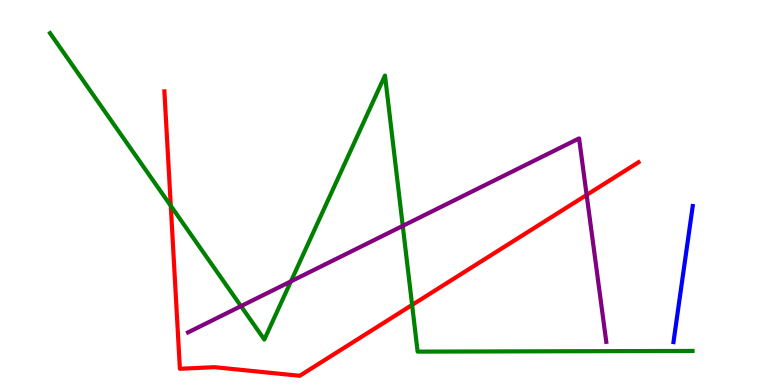[{'lines': ['blue', 'red'], 'intersections': []}, {'lines': ['green', 'red'], 'intersections': [{'x': 2.2, 'y': 4.65}, {'x': 5.32, 'y': 2.08}]}, {'lines': ['purple', 'red'], 'intersections': [{'x': 7.57, 'y': 4.94}]}, {'lines': ['blue', 'green'], 'intersections': []}, {'lines': ['blue', 'purple'], 'intersections': []}, {'lines': ['green', 'purple'], 'intersections': [{'x': 3.11, 'y': 2.05}, {'x': 3.75, 'y': 2.69}, {'x': 5.2, 'y': 4.13}]}]